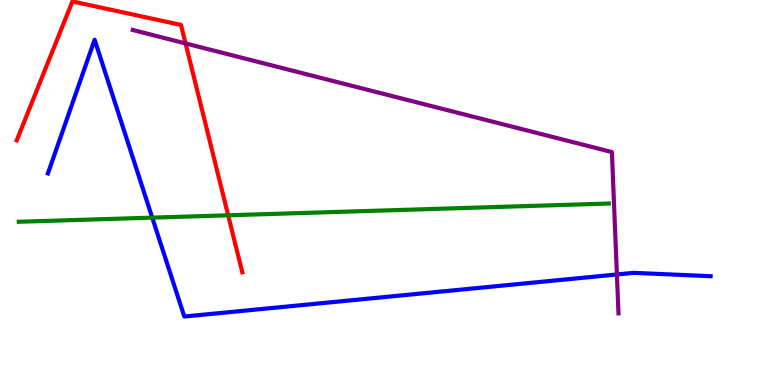[{'lines': ['blue', 'red'], 'intersections': []}, {'lines': ['green', 'red'], 'intersections': [{'x': 2.94, 'y': 4.41}]}, {'lines': ['purple', 'red'], 'intersections': [{'x': 2.39, 'y': 8.87}]}, {'lines': ['blue', 'green'], 'intersections': [{'x': 1.96, 'y': 4.35}]}, {'lines': ['blue', 'purple'], 'intersections': [{'x': 7.96, 'y': 2.87}]}, {'lines': ['green', 'purple'], 'intersections': []}]